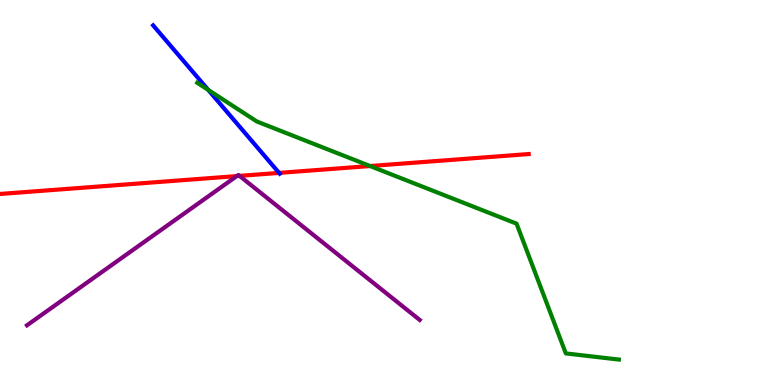[{'lines': ['blue', 'red'], 'intersections': [{'x': 3.6, 'y': 5.51}]}, {'lines': ['green', 'red'], 'intersections': [{'x': 4.78, 'y': 5.69}]}, {'lines': ['purple', 'red'], 'intersections': [{'x': 3.06, 'y': 5.43}, {'x': 3.09, 'y': 5.43}]}, {'lines': ['blue', 'green'], 'intersections': [{'x': 2.69, 'y': 7.66}]}, {'lines': ['blue', 'purple'], 'intersections': []}, {'lines': ['green', 'purple'], 'intersections': []}]